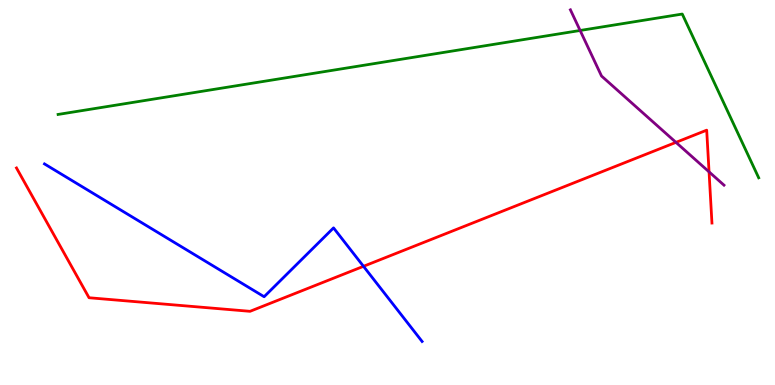[{'lines': ['blue', 'red'], 'intersections': [{'x': 4.69, 'y': 3.08}]}, {'lines': ['green', 'red'], 'intersections': []}, {'lines': ['purple', 'red'], 'intersections': [{'x': 8.72, 'y': 6.3}, {'x': 9.15, 'y': 5.54}]}, {'lines': ['blue', 'green'], 'intersections': []}, {'lines': ['blue', 'purple'], 'intersections': []}, {'lines': ['green', 'purple'], 'intersections': [{'x': 7.49, 'y': 9.21}]}]